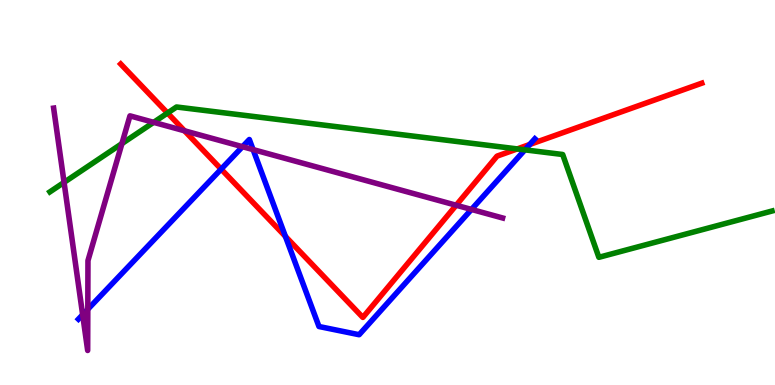[{'lines': ['blue', 'red'], 'intersections': [{'x': 2.85, 'y': 5.61}, {'x': 3.68, 'y': 3.86}, {'x': 6.84, 'y': 6.25}]}, {'lines': ['green', 'red'], 'intersections': [{'x': 2.16, 'y': 7.06}, {'x': 6.67, 'y': 6.13}]}, {'lines': ['purple', 'red'], 'intersections': [{'x': 2.38, 'y': 6.6}, {'x': 5.89, 'y': 4.67}]}, {'lines': ['blue', 'green'], 'intersections': [{'x': 6.77, 'y': 6.11}]}, {'lines': ['blue', 'purple'], 'intersections': [{'x': 1.07, 'y': 1.83}, {'x': 1.13, 'y': 1.97}, {'x': 3.13, 'y': 6.19}, {'x': 3.27, 'y': 6.11}, {'x': 6.08, 'y': 4.56}]}, {'lines': ['green', 'purple'], 'intersections': [{'x': 0.827, 'y': 5.26}, {'x': 1.57, 'y': 6.27}, {'x': 1.98, 'y': 6.82}]}]